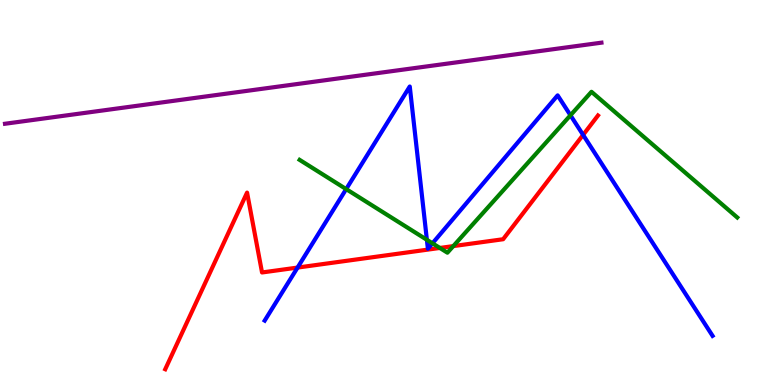[{'lines': ['blue', 'red'], 'intersections': [{'x': 3.84, 'y': 3.05}, {'x': 7.52, 'y': 6.5}]}, {'lines': ['green', 'red'], 'intersections': [{'x': 5.68, 'y': 3.56}, {'x': 5.85, 'y': 3.61}]}, {'lines': ['purple', 'red'], 'intersections': []}, {'lines': ['blue', 'green'], 'intersections': [{'x': 4.47, 'y': 5.09}, {'x': 5.51, 'y': 3.77}, {'x': 5.58, 'y': 3.68}, {'x': 7.36, 'y': 7.01}]}, {'lines': ['blue', 'purple'], 'intersections': []}, {'lines': ['green', 'purple'], 'intersections': []}]